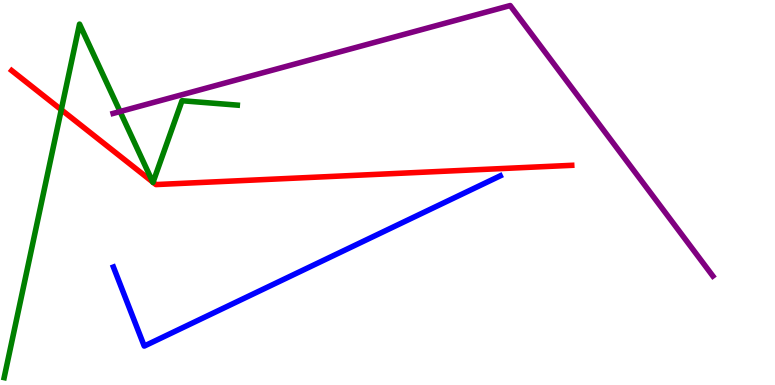[{'lines': ['blue', 'red'], 'intersections': []}, {'lines': ['green', 'red'], 'intersections': [{'x': 0.791, 'y': 7.15}, {'x': 1.97, 'y': 5.27}, {'x': 1.97, 'y': 5.27}]}, {'lines': ['purple', 'red'], 'intersections': []}, {'lines': ['blue', 'green'], 'intersections': []}, {'lines': ['blue', 'purple'], 'intersections': []}, {'lines': ['green', 'purple'], 'intersections': [{'x': 1.55, 'y': 7.1}]}]